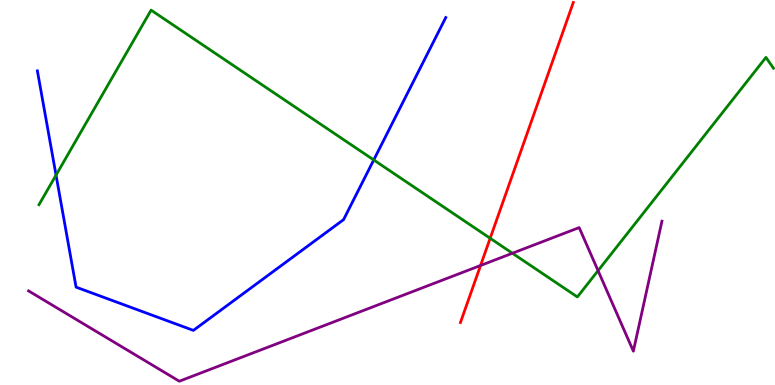[{'lines': ['blue', 'red'], 'intersections': []}, {'lines': ['green', 'red'], 'intersections': [{'x': 6.32, 'y': 3.81}]}, {'lines': ['purple', 'red'], 'intersections': [{'x': 6.2, 'y': 3.1}]}, {'lines': ['blue', 'green'], 'intersections': [{'x': 0.723, 'y': 5.45}, {'x': 4.82, 'y': 5.85}]}, {'lines': ['blue', 'purple'], 'intersections': []}, {'lines': ['green', 'purple'], 'intersections': [{'x': 6.61, 'y': 3.42}, {'x': 7.72, 'y': 2.97}]}]